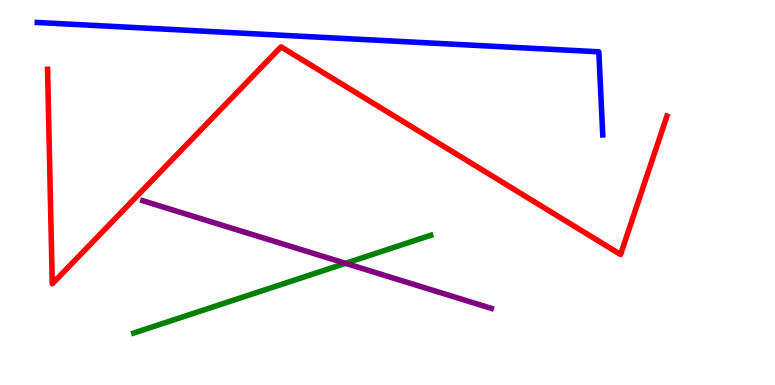[{'lines': ['blue', 'red'], 'intersections': []}, {'lines': ['green', 'red'], 'intersections': []}, {'lines': ['purple', 'red'], 'intersections': []}, {'lines': ['blue', 'green'], 'intersections': []}, {'lines': ['blue', 'purple'], 'intersections': []}, {'lines': ['green', 'purple'], 'intersections': [{'x': 4.46, 'y': 3.16}]}]